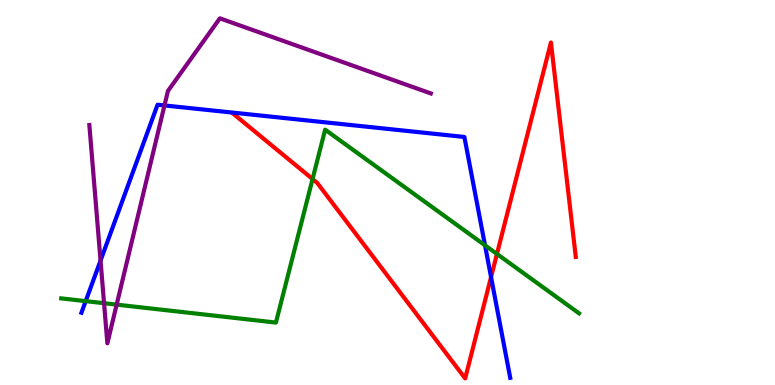[{'lines': ['blue', 'red'], 'intersections': [{'x': 6.34, 'y': 2.8}]}, {'lines': ['green', 'red'], 'intersections': [{'x': 4.03, 'y': 5.35}, {'x': 6.41, 'y': 3.4}]}, {'lines': ['purple', 'red'], 'intersections': []}, {'lines': ['blue', 'green'], 'intersections': [{'x': 1.11, 'y': 2.18}, {'x': 6.26, 'y': 3.63}]}, {'lines': ['blue', 'purple'], 'intersections': [{'x': 1.3, 'y': 3.23}, {'x': 2.12, 'y': 7.26}]}, {'lines': ['green', 'purple'], 'intersections': [{'x': 1.34, 'y': 2.12}, {'x': 1.51, 'y': 2.09}]}]